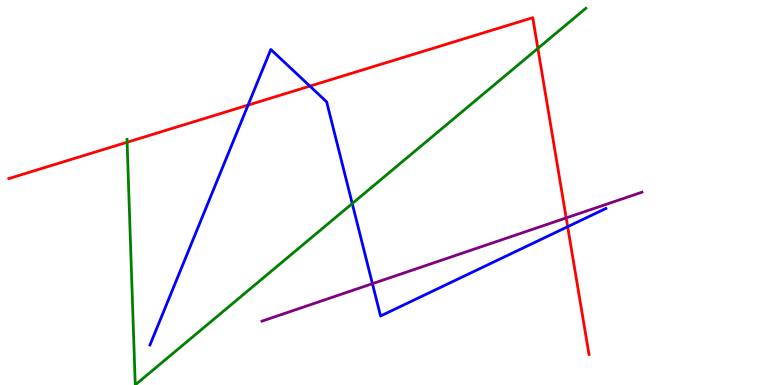[{'lines': ['blue', 'red'], 'intersections': [{'x': 3.2, 'y': 7.27}, {'x': 4.0, 'y': 7.76}, {'x': 7.32, 'y': 4.11}]}, {'lines': ['green', 'red'], 'intersections': [{'x': 1.64, 'y': 6.31}, {'x': 6.94, 'y': 8.74}]}, {'lines': ['purple', 'red'], 'intersections': [{'x': 7.31, 'y': 4.34}]}, {'lines': ['blue', 'green'], 'intersections': [{'x': 4.55, 'y': 4.71}]}, {'lines': ['blue', 'purple'], 'intersections': [{'x': 4.81, 'y': 2.63}]}, {'lines': ['green', 'purple'], 'intersections': []}]